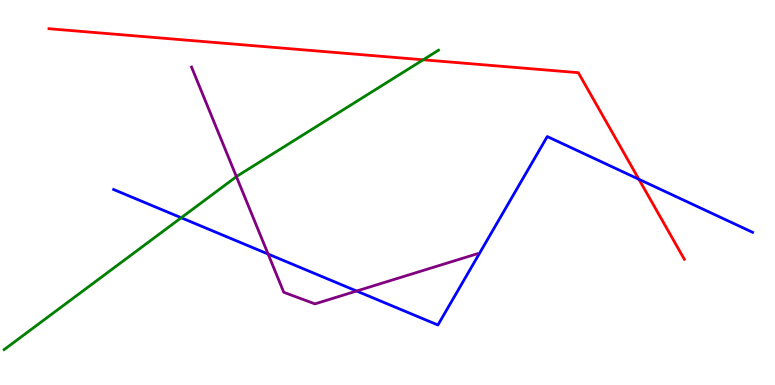[{'lines': ['blue', 'red'], 'intersections': [{'x': 8.24, 'y': 5.34}]}, {'lines': ['green', 'red'], 'intersections': [{'x': 5.46, 'y': 8.45}]}, {'lines': ['purple', 'red'], 'intersections': []}, {'lines': ['blue', 'green'], 'intersections': [{'x': 2.34, 'y': 4.34}]}, {'lines': ['blue', 'purple'], 'intersections': [{'x': 3.46, 'y': 3.4}, {'x': 4.6, 'y': 2.44}]}, {'lines': ['green', 'purple'], 'intersections': [{'x': 3.05, 'y': 5.41}]}]